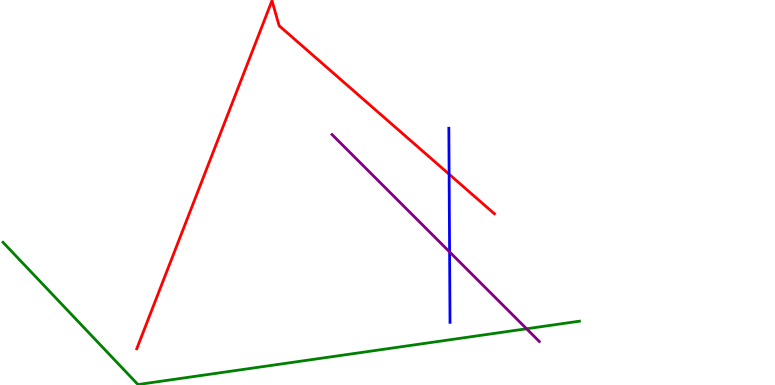[{'lines': ['blue', 'red'], 'intersections': [{'x': 5.8, 'y': 5.47}]}, {'lines': ['green', 'red'], 'intersections': []}, {'lines': ['purple', 'red'], 'intersections': []}, {'lines': ['blue', 'green'], 'intersections': []}, {'lines': ['blue', 'purple'], 'intersections': [{'x': 5.8, 'y': 3.46}]}, {'lines': ['green', 'purple'], 'intersections': [{'x': 6.79, 'y': 1.46}]}]